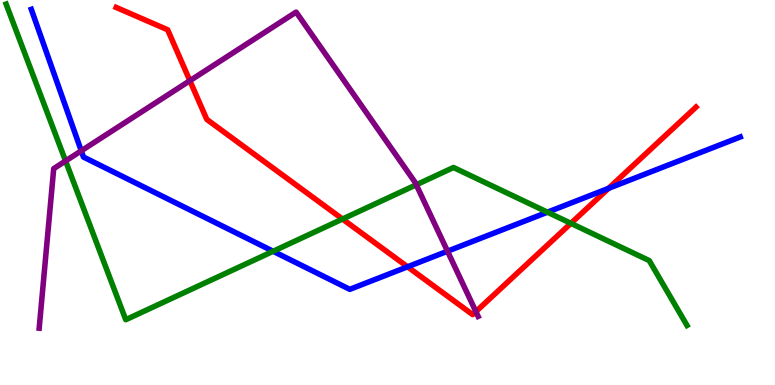[{'lines': ['blue', 'red'], 'intersections': [{'x': 5.26, 'y': 3.07}, {'x': 7.85, 'y': 5.11}]}, {'lines': ['green', 'red'], 'intersections': [{'x': 4.42, 'y': 4.31}, {'x': 7.37, 'y': 4.2}]}, {'lines': ['purple', 'red'], 'intersections': [{'x': 2.45, 'y': 7.9}, {'x': 6.14, 'y': 1.91}]}, {'lines': ['blue', 'green'], 'intersections': [{'x': 3.52, 'y': 3.47}, {'x': 7.06, 'y': 4.49}]}, {'lines': ['blue', 'purple'], 'intersections': [{'x': 1.05, 'y': 6.08}, {'x': 5.77, 'y': 3.48}]}, {'lines': ['green', 'purple'], 'intersections': [{'x': 0.846, 'y': 5.82}, {'x': 5.37, 'y': 5.2}]}]